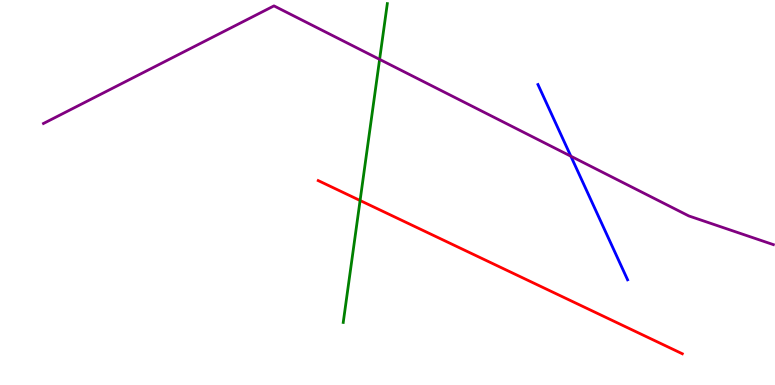[{'lines': ['blue', 'red'], 'intersections': []}, {'lines': ['green', 'red'], 'intersections': [{'x': 4.65, 'y': 4.79}]}, {'lines': ['purple', 'red'], 'intersections': []}, {'lines': ['blue', 'green'], 'intersections': []}, {'lines': ['blue', 'purple'], 'intersections': [{'x': 7.37, 'y': 5.94}]}, {'lines': ['green', 'purple'], 'intersections': [{'x': 4.9, 'y': 8.46}]}]